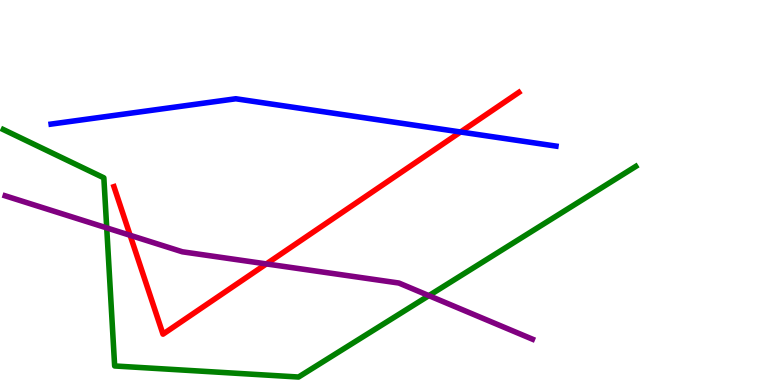[{'lines': ['blue', 'red'], 'intersections': [{'x': 5.94, 'y': 6.57}]}, {'lines': ['green', 'red'], 'intersections': []}, {'lines': ['purple', 'red'], 'intersections': [{'x': 1.68, 'y': 3.89}, {'x': 3.44, 'y': 3.15}]}, {'lines': ['blue', 'green'], 'intersections': []}, {'lines': ['blue', 'purple'], 'intersections': []}, {'lines': ['green', 'purple'], 'intersections': [{'x': 1.38, 'y': 4.08}, {'x': 5.53, 'y': 2.32}]}]